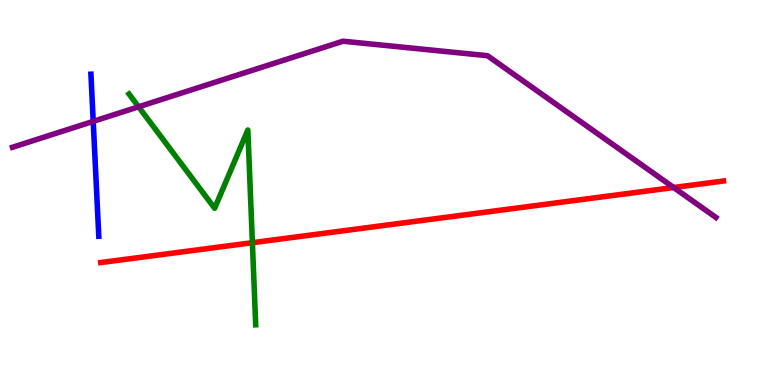[{'lines': ['blue', 'red'], 'intersections': []}, {'lines': ['green', 'red'], 'intersections': [{'x': 3.26, 'y': 3.7}]}, {'lines': ['purple', 'red'], 'intersections': [{'x': 8.69, 'y': 5.13}]}, {'lines': ['blue', 'green'], 'intersections': []}, {'lines': ['blue', 'purple'], 'intersections': [{'x': 1.2, 'y': 6.85}]}, {'lines': ['green', 'purple'], 'intersections': [{'x': 1.79, 'y': 7.23}]}]